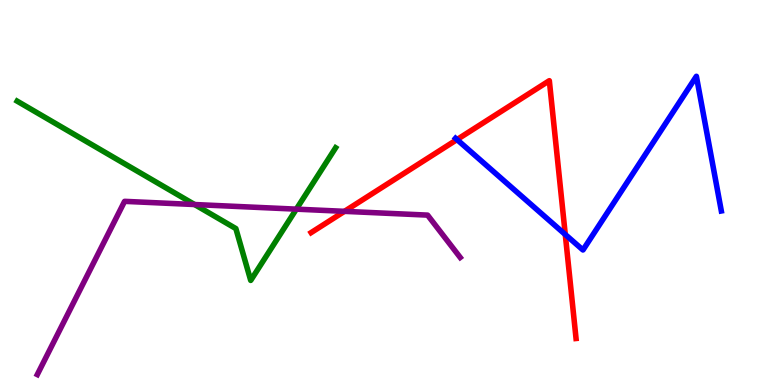[{'lines': ['blue', 'red'], 'intersections': [{'x': 5.9, 'y': 6.37}, {'x': 7.29, 'y': 3.91}]}, {'lines': ['green', 'red'], 'intersections': []}, {'lines': ['purple', 'red'], 'intersections': [{'x': 4.44, 'y': 4.51}]}, {'lines': ['blue', 'green'], 'intersections': []}, {'lines': ['blue', 'purple'], 'intersections': []}, {'lines': ['green', 'purple'], 'intersections': [{'x': 2.51, 'y': 4.69}, {'x': 3.82, 'y': 4.57}]}]